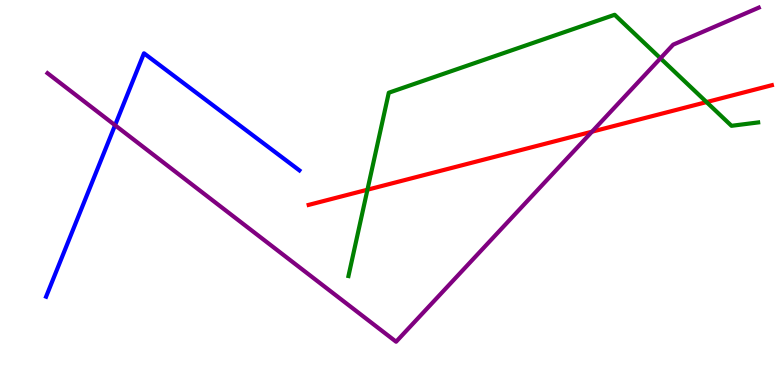[{'lines': ['blue', 'red'], 'intersections': []}, {'lines': ['green', 'red'], 'intersections': [{'x': 4.74, 'y': 5.07}, {'x': 9.12, 'y': 7.35}]}, {'lines': ['purple', 'red'], 'intersections': [{'x': 7.64, 'y': 6.58}]}, {'lines': ['blue', 'green'], 'intersections': []}, {'lines': ['blue', 'purple'], 'intersections': [{'x': 1.48, 'y': 6.75}]}, {'lines': ['green', 'purple'], 'intersections': [{'x': 8.52, 'y': 8.49}]}]